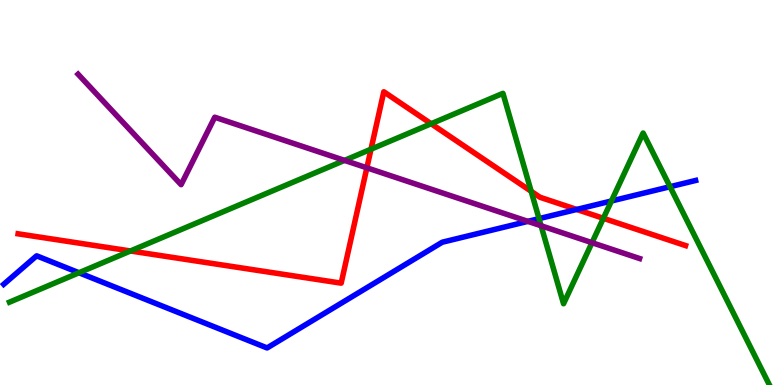[{'lines': ['blue', 'red'], 'intersections': [{'x': 7.44, 'y': 4.56}]}, {'lines': ['green', 'red'], 'intersections': [{'x': 1.68, 'y': 3.48}, {'x': 4.79, 'y': 6.12}, {'x': 5.56, 'y': 6.79}, {'x': 6.85, 'y': 5.03}, {'x': 7.79, 'y': 4.33}]}, {'lines': ['purple', 'red'], 'intersections': [{'x': 4.73, 'y': 5.64}]}, {'lines': ['blue', 'green'], 'intersections': [{'x': 1.02, 'y': 2.92}, {'x': 6.96, 'y': 4.32}, {'x': 7.89, 'y': 4.78}, {'x': 8.65, 'y': 5.15}]}, {'lines': ['blue', 'purple'], 'intersections': [{'x': 6.81, 'y': 4.25}]}, {'lines': ['green', 'purple'], 'intersections': [{'x': 4.45, 'y': 5.83}, {'x': 6.98, 'y': 4.14}, {'x': 7.64, 'y': 3.7}]}]